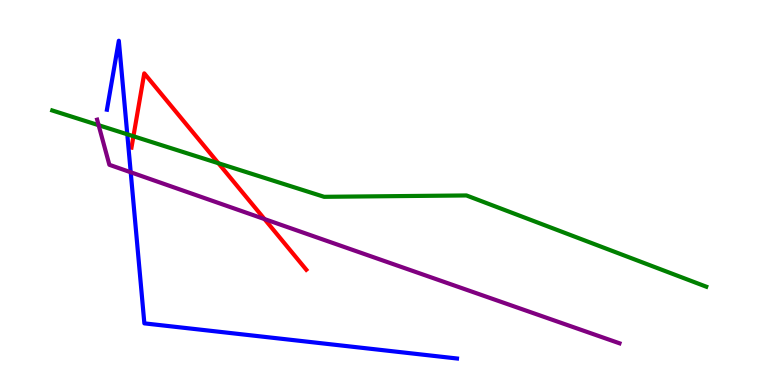[{'lines': ['blue', 'red'], 'intersections': []}, {'lines': ['green', 'red'], 'intersections': [{'x': 1.72, 'y': 6.46}, {'x': 2.82, 'y': 5.76}]}, {'lines': ['purple', 'red'], 'intersections': [{'x': 3.41, 'y': 4.31}]}, {'lines': ['blue', 'green'], 'intersections': [{'x': 1.64, 'y': 6.51}]}, {'lines': ['blue', 'purple'], 'intersections': [{'x': 1.69, 'y': 5.53}]}, {'lines': ['green', 'purple'], 'intersections': [{'x': 1.27, 'y': 6.75}]}]